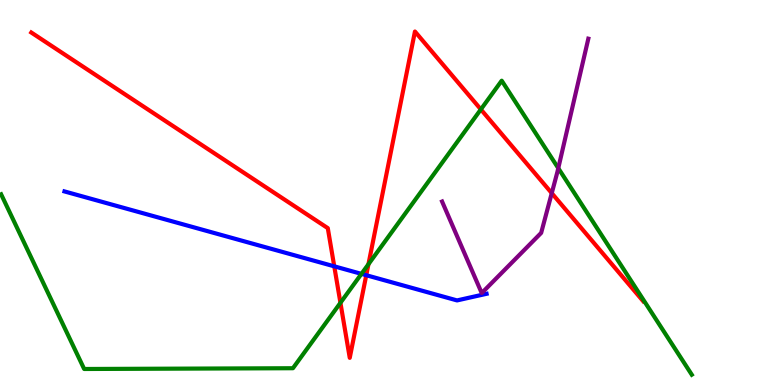[{'lines': ['blue', 'red'], 'intersections': [{'x': 4.31, 'y': 3.08}, {'x': 4.73, 'y': 2.85}]}, {'lines': ['green', 'red'], 'intersections': [{'x': 4.39, 'y': 2.13}, {'x': 4.75, 'y': 3.14}, {'x': 6.2, 'y': 7.16}]}, {'lines': ['purple', 'red'], 'intersections': [{'x': 7.12, 'y': 4.98}]}, {'lines': ['blue', 'green'], 'intersections': [{'x': 4.66, 'y': 2.89}]}, {'lines': ['blue', 'purple'], 'intersections': []}, {'lines': ['green', 'purple'], 'intersections': [{'x': 7.2, 'y': 5.63}]}]